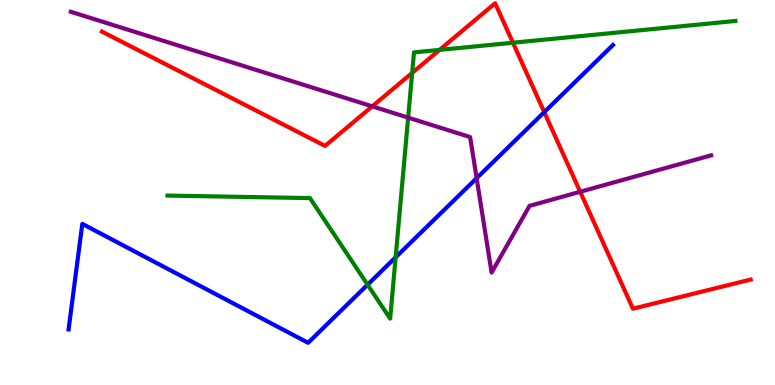[{'lines': ['blue', 'red'], 'intersections': [{'x': 7.02, 'y': 7.09}]}, {'lines': ['green', 'red'], 'intersections': [{'x': 5.32, 'y': 8.11}, {'x': 5.67, 'y': 8.7}, {'x': 6.62, 'y': 8.89}]}, {'lines': ['purple', 'red'], 'intersections': [{'x': 4.8, 'y': 7.24}, {'x': 7.49, 'y': 5.02}]}, {'lines': ['blue', 'green'], 'intersections': [{'x': 4.74, 'y': 2.61}, {'x': 5.11, 'y': 3.32}]}, {'lines': ['blue', 'purple'], 'intersections': [{'x': 6.15, 'y': 5.37}]}, {'lines': ['green', 'purple'], 'intersections': [{'x': 5.27, 'y': 6.95}]}]